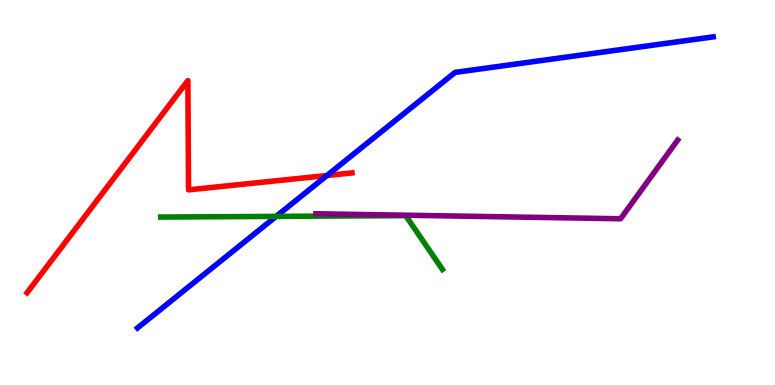[{'lines': ['blue', 'red'], 'intersections': [{'x': 4.22, 'y': 5.44}]}, {'lines': ['green', 'red'], 'intersections': []}, {'lines': ['purple', 'red'], 'intersections': []}, {'lines': ['blue', 'green'], 'intersections': [{'x': 3.56, 'y': 4.38}]}, {'lines': ['blue', 'purple'], 'intersections': []}, {'lines': ['green', 'purple'], 'intersections': []}]